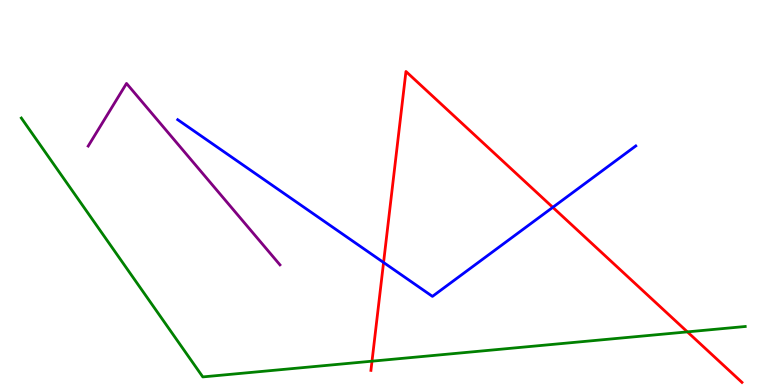[{'lines': ['blue', 'red'], 'intersections': [{'x': 4.95, 'y': 3.18}, {'x': 7.13, 'y': 4.61}]}, {'lines': ['green', 'red'], 'intersections': [{'x': 4.8, 'y': 0.619}, {'x': 8.87, 'y': 1.38}]}, {'lines': ['purple', 'red'], 'intersections': []}, {'lines': ['blue', 'green'], 'intersections': []}, {'lines': ['blue', 'purple'], 'intersections': []}, {'lines': ['green', 'purple'], 'intersections': []}]